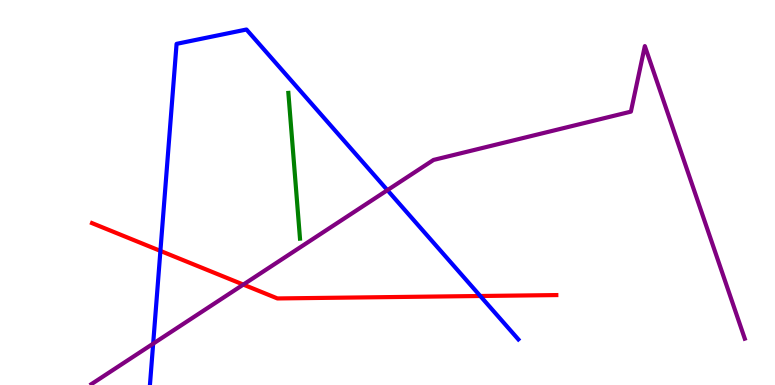[{'lines': ['blue', 'red'], 'intersections': [{'x': 2.07, 'y': 3.48}, {'x': 6.2, 'y': 2.31}]}, {'lines': ['green', 'red'], 'intersections': []}, {'lines': ['purple', 'red'], 'intersections': [{'x': 3.14, 'y': 2.61}]}, {'lines': ['blue', 'green'], 'intersections': []}, {'lines': ['blue', 'purple'], 'intersections': [{'x': 1.98, 'y': 1.07}, {'x': 5.0, 'y': 5.06}]}, {'lines': ['green', 'purple'], 'intersections': []}]